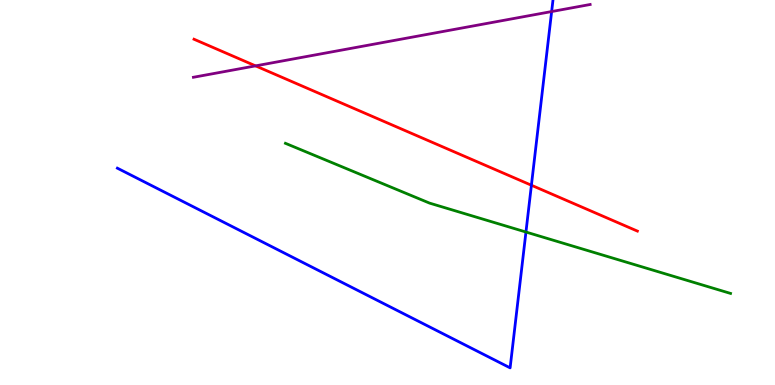[{'lines': ['blue', 'red'], 'intersections': [{'x': 6.86, 'y': 5.19}]}, {'lines': ['green', 'red'], 'intersections': []}, {'lines': ['purple', 'red'], 'intersections': [{'x': 3.3, 'y': 8.29}]}, {'lines': ['blue', 'green'], 'intersections': [{'x': 6.79, 'y': 3.97}]}, {'lines': ['blue', 'purple'], 'intersections': [{'x': 7.12, 'y': 9.7}]}, {'lines': ['green', 'purple'], 'intersections': []}]